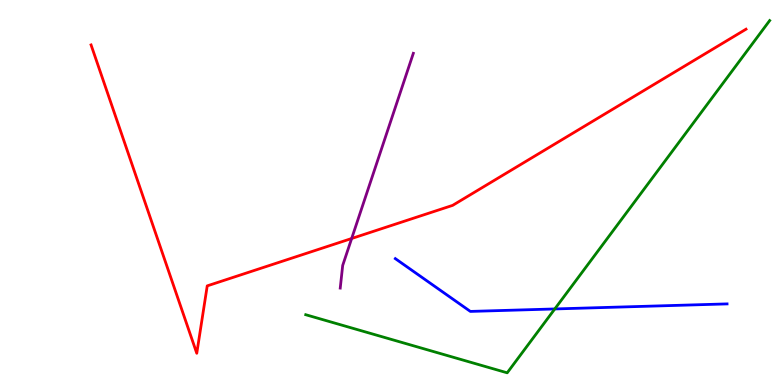[{'lines': ['blue', 'red'], 'intersections': []}, {'lines': ['green', 'red'], 'intersections': []}, {'lines': ['purple', 'red'], 'intersections': [{'x': 4.54, 'y': 3.81}]}, {'lines': ['blue', 'green'], 'intersections': [{'x': 7.16, 'y': 1.98}]}, {'lines': ['blue', 'purple'], 'intersections': []}, {'lines': ['green', 'purple'], 'intersections': []}]